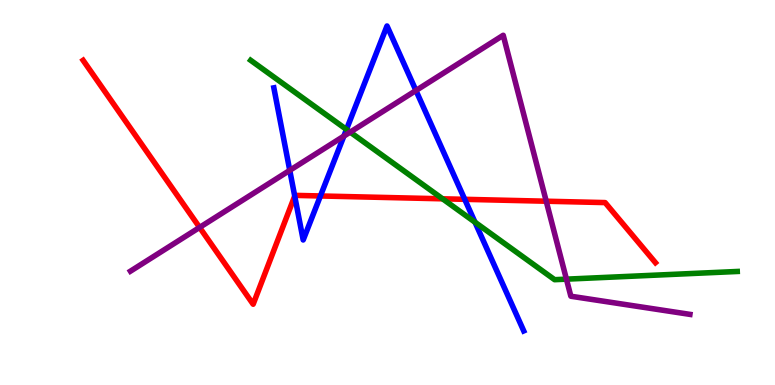[{'lines': ['blue', 'red'], 'intersections': [{'x': 3.8, 'y': 4.91}, {'x': 4.13, 'y': 4.91}, {'x': 6.0, 'y': 4.82}]}, {'lines': ['green', 'red'], 'intersections': [{'x': 5.71, 'y': 4.84}]}, {'lines': ['purple', 'red'], 'intersections': [{'x': 2.58, 'y': 4.09}, {'x': 7.05, 'y': 4.77}]}, {'lines': ['blue', 'green'], 'intersections': [{'x': 4.47, 'y': 6.64}, {'x': 6.13, 'y': 4.23}]}, {'lines': ['blue', 'purple'], 'intersections': [{'x': 3.74, 'y': 5.58}, {'x': 4.44, 'y': 6.46}, {'x': 5.37, 'y': 7.65}]}, {'lines': ['green', 'purple'], 'intersections': [{'x': 4.52, 'y': 6.57}, {'x': 7.31, 'y': 2.75}]}]